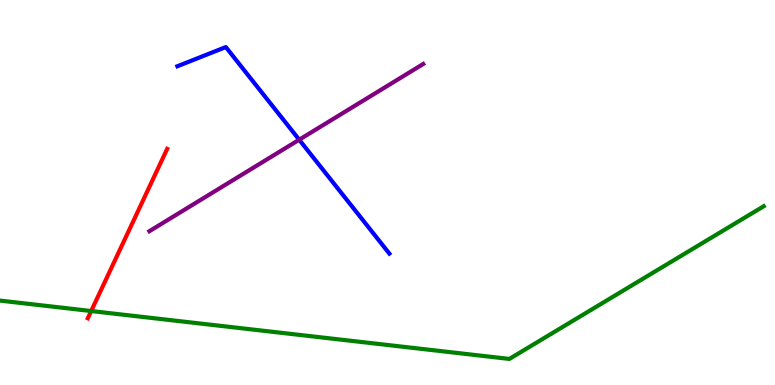[{'lines': ['blue', 'red'], 'intersections': []}, {'lines': ['green', 'red'], 'intersections': [{'x': 1.18, 'y': 1.92}]}, {'lines': ['purple', 'red'], 'intersections': []}, {'lines': ['blue', 'green'], 'intersections': []}, {'lines': ['blue', 'purple'], 'intersections': [{'x': 3.86, 'y': 6.37}]}, {'lines': ['green', 'purple'], 'intersections': []}]